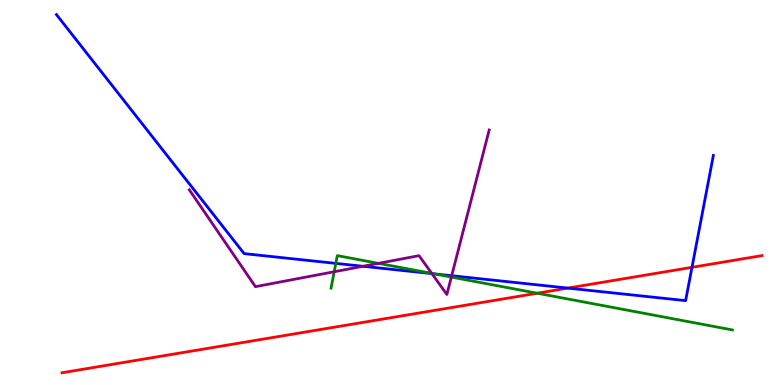[{'lines': ['blue', 'red'], 'intersections': [{'x': 7.33, 'y': 2.52}, {'x': 8.93, 'y': 3.06}]}, {'lines': ['green', 'red'], 'intersections': [{'x': 6.93, 'y': 2.38}]}, {'lines': ['purple', 'red'], 'intersections': []}, {'lines': ['blue', 'green'], 'intersections': [{'x': 4.33, 'y': 3.16}, {'x': 5.61, 'y': 2.89}]}, {'lines': ['blue', 'purple'], 'intersections': [{'x': 4.68, 'y': 3.08}, {'x': 5.57, 'y': 2.89}, {'x': 5.83, 'y': 2.84}]}, {'lines': ['green', 'purple'], 'intersections': [{'x': 4.31, 'y': 2.94}, {'x': 4.88, 'y': 3.16}, {'x': 5.57, 'y': 2.9}, {'x': 5.82, 'y': 2.8}]}]